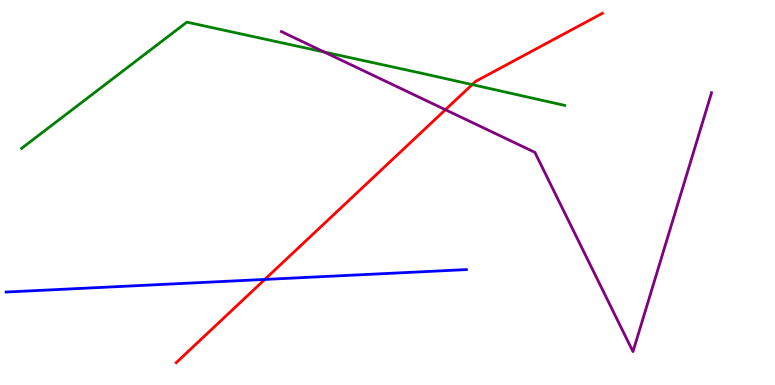[{'lines': ['blue', 'red'], 'intersections': [{'x': 3.42, 'y': 2.74}]}, {'lines': ['green', 'red'], 'intersections': [{'x': 6.09, 'y': 7.8}]}, {'lines': ['purple', 'red'], 'intersections': [{'x': 5.75, 'y': 7.15}]}, {'lines': ['blue', 'green'], 'intersections': []}, {'lines': ['blue', 'purple'], 'intersections': []}, {'lines': ['green', 'purple'], 'intersections': [{'x': 4.19, 'y': 8.65}]}]